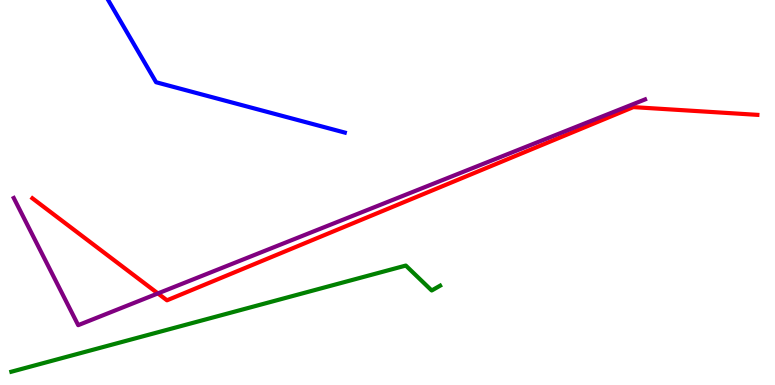[{'lines': ['blue', 'red'], 'intersections': []}, {'lines': ['green', 'red'], 'intersections': []}, {'lines': ['purple', 'red'], 'intersections': [{'x': 2.04, 'y': 2.38}]}, {'lines': ['blue', 'green'], 'intersections': []}, {'lines': ['blue', 'purple'], 'intersections': []}, {'lines': ['green', 'purple'], 'intersections': []}]